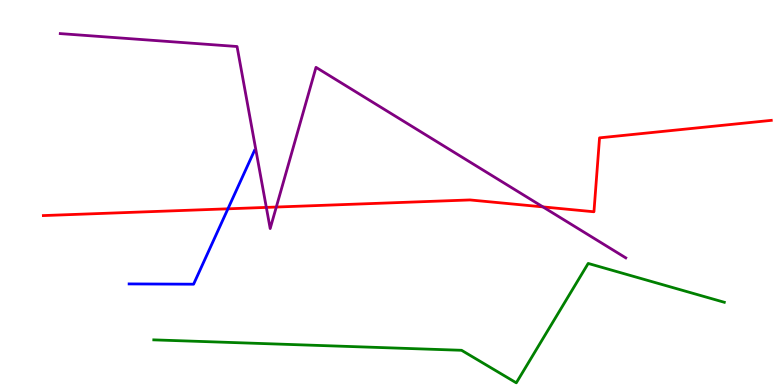[{'lines': ['blue', 'red'], 'intersections': [{'x': 2.94, 'y': 4.58}]}, {'lines': ['green', 'red'], 'intersections': []}, {'lines': ['purple', 'red'], 'intersections': [{'x': 3.44, 'y': 4.61}, {'x': 3.57, 'y': 4.62}, {'x': 7.01, 'y': 4.63}]}, {'lines': ['blue', 'green'], 'intersections': []}, {'lines': ['blue', 'purple'], 'intersections': []}, {'lines': ['green', 'purple'], 'intersections': []}]